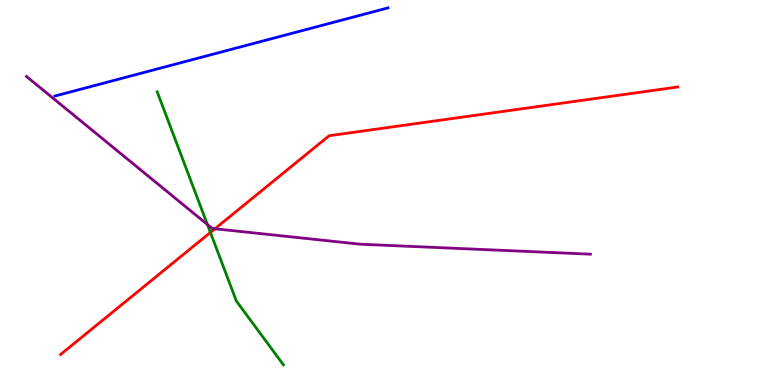[{'lines': ['blue', 'red'], 'intersections': []}, {'lines': ['green', 'red'], 'intersections': [{'x': 2.71, 'y': 3.96}]}, {'lines': ['purple', 'red'], 'intersections': [{'x': 2.77, 'y': 4.06}]}, {'lines': ['blue', 'green'], 'intersections': []}, {'lines': ['blue', 'purple'], 'intersections': []}, {'lines': ['green', 'purple'], 'intersections': [{'x': 2.68, 'y': 4.17}]}]